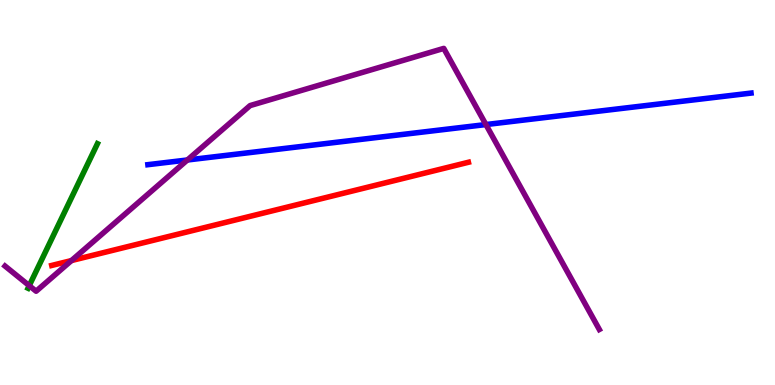[{'lines': ['blue', 'red'], 'intersections': []}, {'lines': ['green', 'red'], 'intersections': []}, {'lines': ['purple', 'red'], 'intersections': [{'x': 0.922, 'y': 3.23}]}, {'lines': ['blue', 'green'], 'intersections': []}, {'lines': ['blue', 'purple'], 'intersections': [{'x': 2.42, 'y': 5.84}, {'x': 6.27, 'y': 6.76}]}, {'lines': ['green', 'purple'], 'intersections': [{'x': 0.377, 'y': 2.58}]}]